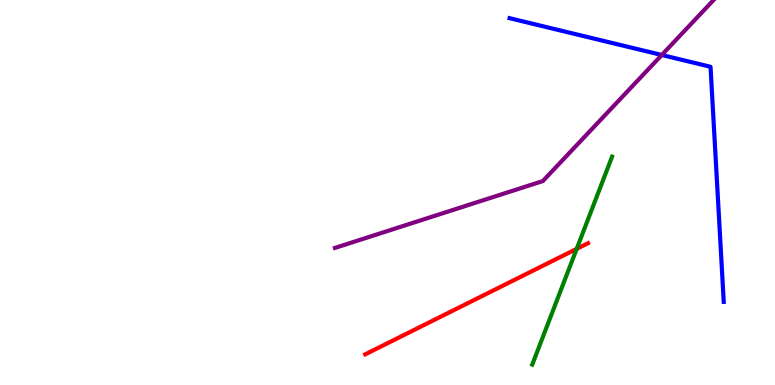[{'lines': ['blue', 'red'], 'intersections': []}, {'lines': ['green', 'red'], 'intersections': [{'x': 7.44, 'y': 3.54}]}, {'lines': ['purple', 'red'], 'intersections': []}, {'lines': ['blue', 'green'], 'intersections': []}, {'lines': ['blue', 'purple'], 'intersections': [{'x': 8.54, 'y': 8.57}]}, {'lines': ['green', 'purple'], 'intersections': []}]